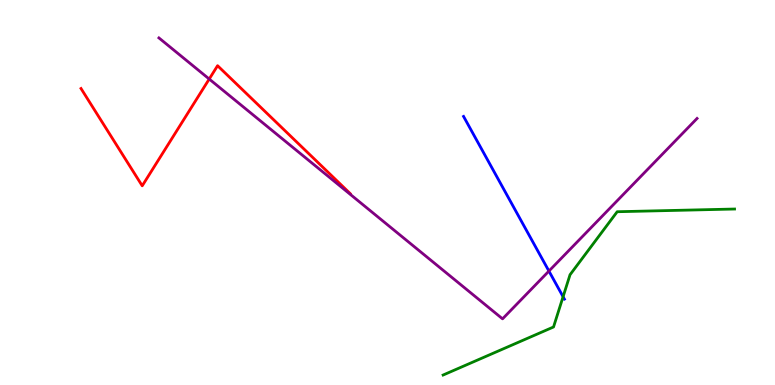[{'lines': ['blue', 'red'], 'intersections': []}, {'lines': ['green', 'red'], 'intersections': []}, {'lines': ['purple', 'red'], 'intersections': [{'x': 2.7, 'y': 7.95}]}, {'lines': ['blue', 'green'], 'intersections': [{'x': 7.27, 'y': 2.29}]}, {'lines': ['blue', 'purple'], 'intersections': [{'x': 7.08, 'y': 2.96}]}, {'lines': ['green', 'purple'], 'intersections': []}]